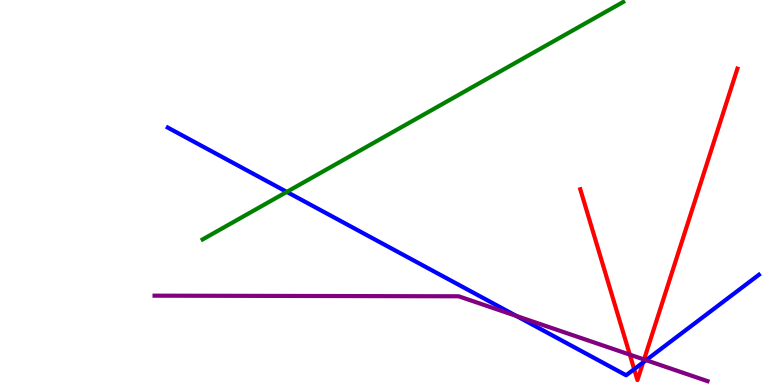[{'lines': ['blue', 'red'], 'intersections': [{'x': 8.18, 'y': 0.411}, {'x': 8.3, 'y': 0.587}]}, {'lines': ['green', 'red'], 'intersections': []}, {'lines': ['purple', 'red'], 'intersections': [{'x': 8.13, 'y': 0.789}, {'x': 8.31, 'y': 0.662}]}, {'lines': ['blue', 'green'], 'intersections': [{'x': 3.7, 'y': 5.02}]}, {'lines': ['blue', 'purple'], 'intersections': [{'x': 6.66, 'y': 1.79}, {'x': 8.34, 'y': 0.645}]}, {'lines': ['green', 'purple'], 'intersections': []}]